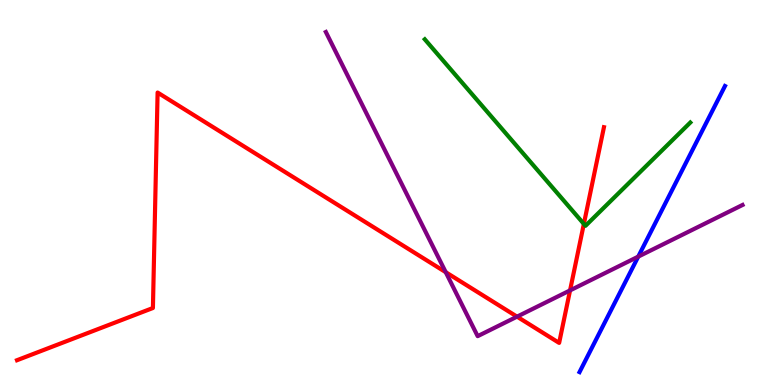[{'lines': ['blue', 'red'], 'intersections': []}, {'lines': ['green', 'red'], 'intersections': [{'x': 7.53, 'y': 4.18}]}, {'lines': ['purple', 'red'], 'intersections': [{'x': 5.75, 'y': 2.93}, {'x': 6.67, 'y': 1.78}, {'x': 7.36, 'y': 2.46}]}, {'lines': ['blue', 'green'], 'intersections': []}, {'lines': ['blue', 'purple'], 'intersections': [{'x': 8.24, 'y': 3.33}]}, {'lines': ['green', 'purple'], 'intersections': []}]